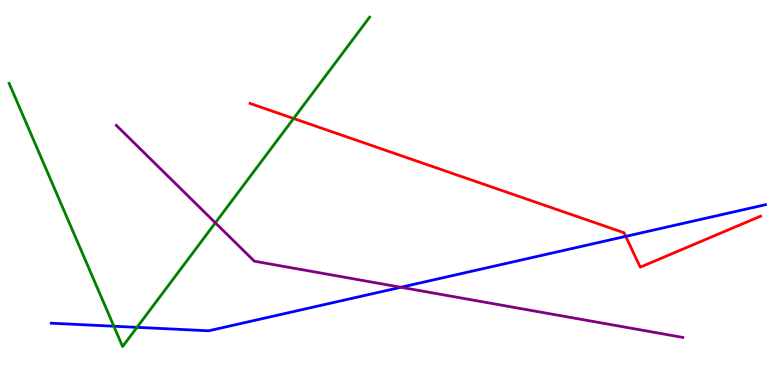[{'lines': ['blue', 'red'], 'intersections': [{'x': 8.07, 'y': 3.86}]}, {'lines': ['green', 'red'], 'intersections': [{'x': 3.79, 'y': 6.92}]}, {'lines': ['purple', 'red'], 'intersections': []}, {'lines': ['blue', 'green'], 'intersections': [{'x': 1.47, 'y': 1.53}, {'x': 1.77, 'y': 1.5}]}, {'lines': ['blue', 'purple'], 'intersections': [{'x': 5.17, 'y': 2.54}]}, {'lines': ['green', 'purple'], 'intersections': [{'x': 2.78, 'y': 4.21}]}]